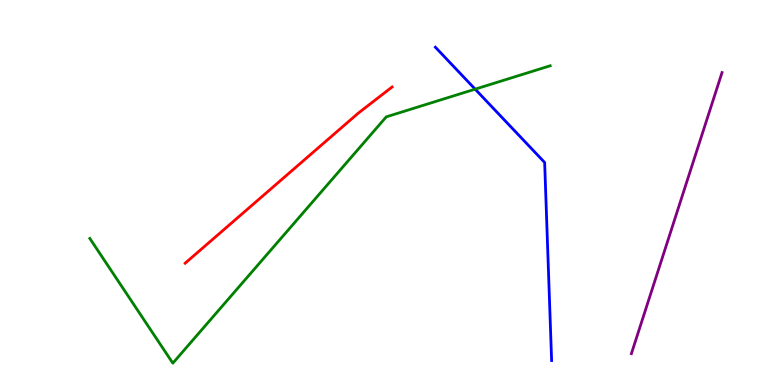[{'lines': ['blue', 'red'], 'intersections': []}, {'lines': ['green', 'red'], 'intersections': []}, {'lines': ['purple', 'red'], 'intersections': []}, {'lines': ['blue', 'green'], 'intersections': [{'x': 6.13, 'y': 7.68}]}, {'lines': ['blue', 'purple'], 'intersections': []}, {'lines': ['green', 'purple'], 'intersections': []}]